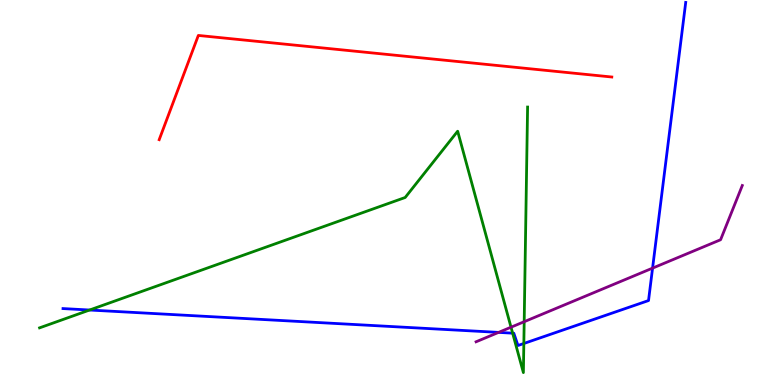[{'lines': ['blue', 'red'], 'intersections': []}, {'lines': ['green', 'red'], 'intersections': []}, {'lines': ['purple', 'red'], 'intersections': []}, {'lines': ['blue', 'green'], 'intersections': [{'x': 1.16, 'y': 1.95}, {'x': 6.61, 'y': 1.35}, {'x': 6.76, 'y': 1.08}]}, {'lines': ['blue', 'purple'], 'intersections': [{'x': 6.43, 'y': 1.37}, {'x': 8.42, 'y': 3.04}]}, {'lines': ['green', 'purple'], 'intersections': [{'x': 6.59, 'y': 1.5}, {'x': 6.76, 'y': 1.64}]}]